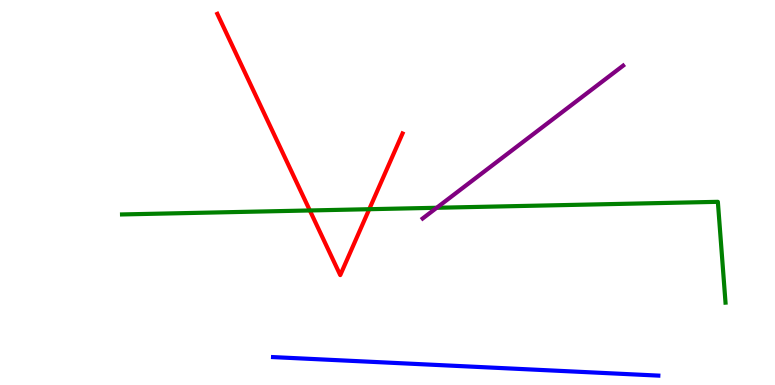[{'lines': ['blue', 'red'], 'intersections': []}, {'lines': ['green', 'red'], 'intersections': [{'x': 4.0, 'y': 4.53}, {'x': 4.76, 'y': 4.57}]}, {'lines': ['purple', 'red'], 'intersections': []}, {'lines': ['blue', 'green'], 'intersections': []}, {'lines': ['blue', 'purple'], 'intersections': []}, {'lines': ['green', 'purple'], 'intersections': [{'x': 5.63, 'y': 4.6}]}]